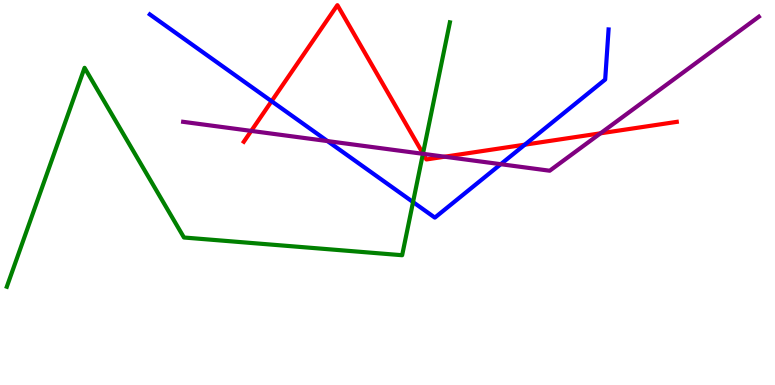[{'lines': ['blue', 'red'], 'intersections': [{'x': 3.5, 'y': 7.37}, {'x': 6.77, 'y': 6.24}]}, {'lines': ['green', 'red'], 'intersections': [{'x': 5.46, 'y': 6.01}]}, {'lines': ['purple', 'red'], 'intersections': [{'x': 3.24, 'y': 6.6}, {'x': 5.46, 'y': 6.0}, {'x': 5.74, 'y': 5.93}, {'x': 7.75, 'y': 6.54}]}, {'lines': ['blue', 'green'], 'intersections': [{'x': 5.33, 'y': 4.75}]}, {'lines': ['blue', 'purple'], 'intersections': [{'x': 4.23, 'y': 6.34}, {'x': 6.46, 'y': 5.74}]}, {'lines': ['green', 'purple'], 'intersections': [{'x': 5.46, 'y': 6.0}]}]